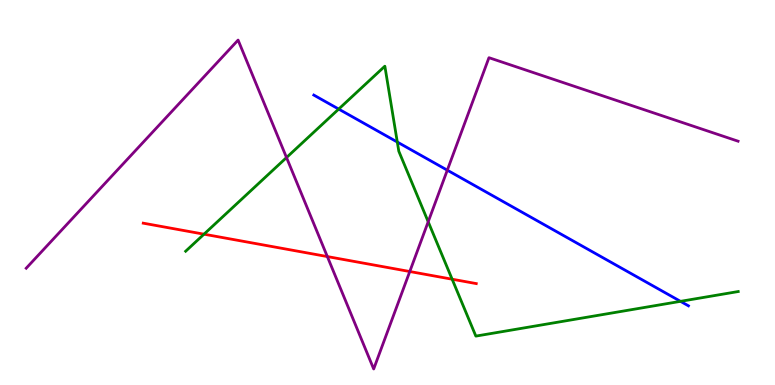[{'lines': ['blue', 'red'], 'intersections': []}, {'lines': ['green', 'red'], 'intersections': [{'x': 2.63, 'y': 3.92}, {'x': 5.83, 'y': 2.75}]}, {'lines': ['purple', 'red'], 'intersections': [{'x': 4.22, 'y': 3.34}, {'x': 5.29, 'y': 2.95}]}, {'lines': ['blue', 'green'], 'intersections': [{'x': 4.37, 'y': 7.17}, {'x': 5.13, 'y': 6.31}, {'x': 8.78, 'y': 2.17}]}, {'lines': ['blue', 'purple'], 'intersections': [{'x': 5.77, 'y': 5.58}]}, {'lines': ['green', 'purple'], 'intersections': [{'x': 3.7, 'y': 5.91}, {'x': 5.53, 'y': 4.24}]}]